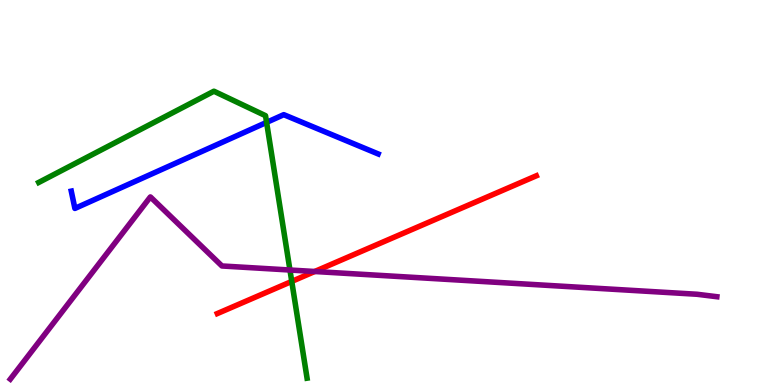[{'lines': ['blue', 'red'], 'intersections': []}, {'lines': ['green', 'red'], 'intersections': [{'x': 3.76, 'y': 2.69}]}, {'lines': ['purple', 'red'], 'intersections': [{'x': 4.06, 'y': 2.95}]}, {'lines': ['blue', 'green'], 'intersections': [{'x': 3.44, 'y': 6.82}]}, {'lines': ['blue', 'purple'], 'intersections': []}, {'lines': ['green', 'purple'], 'intersections': [{'x': 3.74, 'y': 2.99}]}]